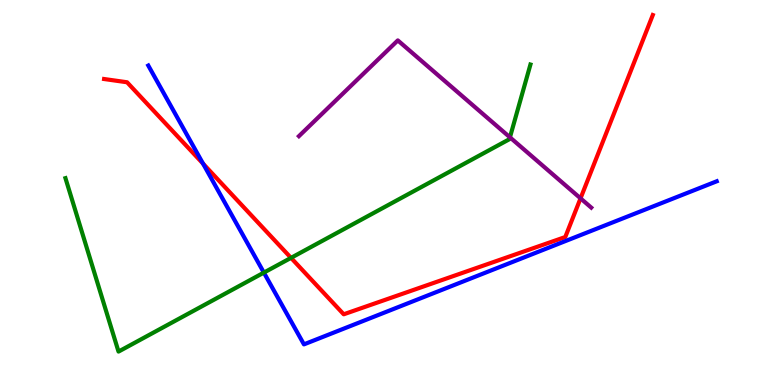[{'lines': ['blue', 'red'], 'intersections': [{'x': 2.62, 'y': 5.75}]}, {'lines': ['green', 'red'], 'intersections': [{'x': 3.76, 'y': 3.3}]}, {'lines': ['purple', 'red'], 'intersections': [{'x': 7.49, 'y': 4.85}]}, {'lines': ['blue', 'green'], 'intersections': [{'x': 3.4, 'y': 2.92}]}, {'lines': ['blue', 'purple'], 'intersections': []}, {'lines': ['green', 'purple'], 'intersections': [{'x': 6.58, 'y': 6.43}]}]